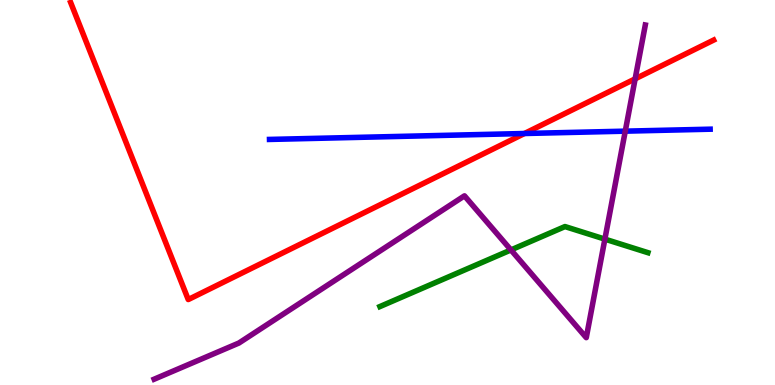[{'lines': ['blue', 'red'], 'intersections': [{'x': 6.77, 'y': 6.53}]}, {'lines': ['green', 'red'], 'intersections': []}, {'lines': ['purple', 'red'], 'intersections': [{'x': 8.2, 'y': 7.95}]}, {'lines': ['blue', 'green'], 'intersections': []}, {'lines': ['blue', 'purple'], 'intersections': [{'x': 8.07, 'y': 6.59}]}, {'lines': ['green', 'purple'], 'intersections': [{'x': 6.59, 'y': 3.51}, {'x': 7.8, 'y': 3.79}]}]